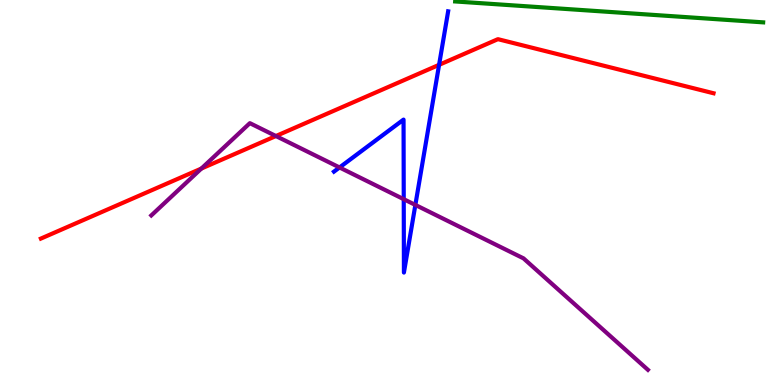[{'lines': ['blue', 'red'], 'intersections': [{'x': 5.67, 'y': 8.32}]}, {'lines': ['green', 'red'], 'intersections': []}, {'lines': ['purple', 'red'], 'intersections': [{'x': 2.6, 'y': 5.62}, {'x': 3.56, 'y': 6.47}]}, {'lines': ['blue', 'green'], 'intersections': []}, {'lines': ['blue', 'purple'], 'intersections': [{'x': 4.38, 'y': 5.65}, {'x': 5.21, 'y': 4.83}, {'x': 5.36, 'y': 4.68}]}, {'lines': ['green', 'purple'], 'intersections': []}]